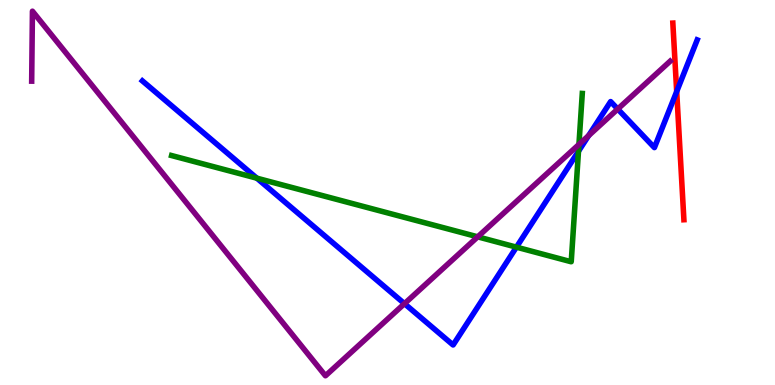[{'lines': ['blue', 'red'], 'intersections': [{'x': 8.73, 'y': 7.62}]}, {'lines': ['green', 'red'], 'intersections': []}, {'lines': ['purple', 'red'], 'intersections': []}, {'lines': ['blue', 'green'], 'intersections': [{'x': 3.31, 'y': 5.37}, {'x': 6.66, 'y': 3.58}, {'x': 7.46, 'y': 6.07}]}, {'lines': ['blue', 'purple'], 'intersections': [{'x': 5.22, 'y': 2.11}, {'x': 7.59, 'y': 6.48}, {'x': 7.97, 'y': 7.17}]}, {'lines': ['green', 'purple'], 'intersections': [{'x': 6.16, 'y': 3.85}, {'x': 7.47, 'y': 6.25}]}]